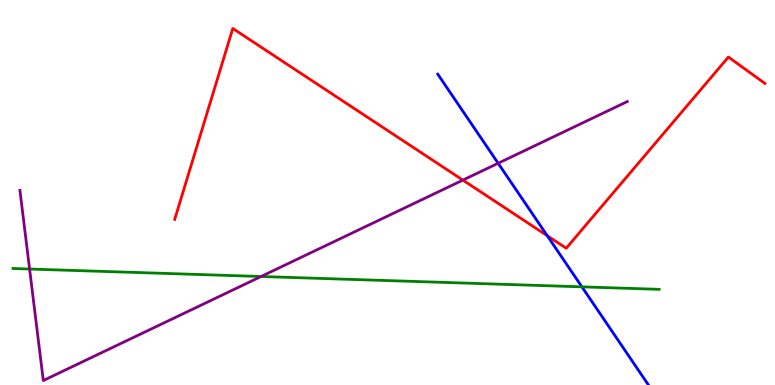[{'lines': ['blue', 'red'], 'intersections': [{'x': 7.06, 'y': 3.88}]}, {'lines': ['green', 'red'], 'intersections': []}, {'lines': ['purple', 'red'], 'intersections': [{'x': 5.97, 'y': 5.32}]}, {'lines': ['blue', 'green'], 'intersections': [{'x': 7.51, 'y': 2.55}]}, {'lines': ['blue', 'purple'], 'intersections': [{'x': 6.43, 'y': 5.76}]}, {'lines': ['green', 'purple'], 'intersections': [{'x': 0.382, 'y': 3.01}, {'x': 3.37, 'y': 2.82}]}]